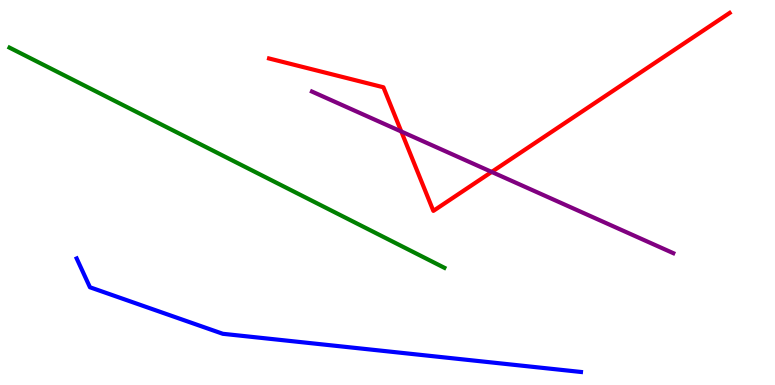[{'lines': ['blue', 'red'], 'intersections': []}, {'lines': ['green', 'red'], 'intersections': []}, {'lines': ['purple', 'red'], 'intersections': [{'x': 5.18, 'y': 6.58}, {'x': 6.34, 'y': 5.53}]}, {'lines': ['blue', 'green'], 'intersections': []}, {'lines': ['blue', 'purple'], 'intersections': []}, {'lines': ['green', 'purple'], 'intersections': []}]